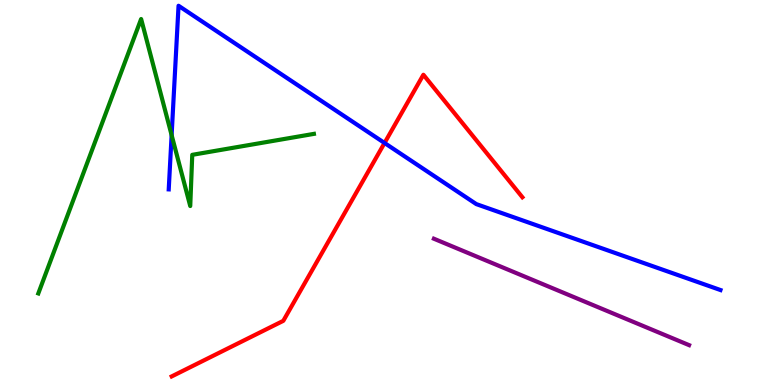[{'lines': ['blue', 'red'], 'intersections': [{'x': 4.96, 'y': 6.29}]}, {'lines': ['green', 'red'], 'intersections': []}, {'lines': ['purple', 'red'], 'intersections': []}, {'lines': ['blue', 'green'], 'intersections': [{'x': 2.21, 'y': 6.49}]}, {'lines': ['blue', 'purple'], 'intersections': []}, {'lines': ['green', 'purple'], 'intersections': []}]